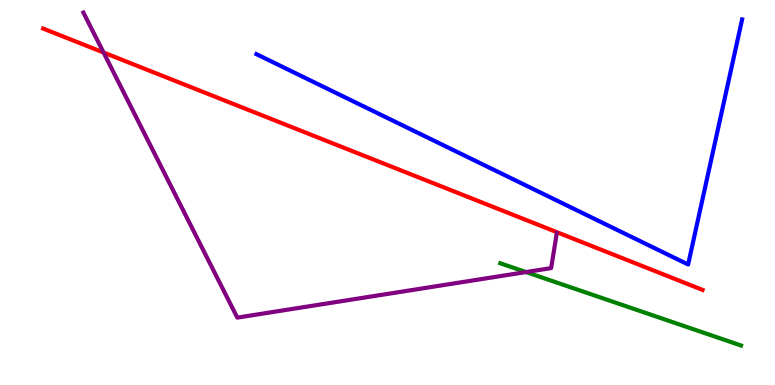[{'lines': ['blue', 'red'], 'intersections': []}, {'lines': ['green', 'red'], 'intersections': []}, {'lines': ['purple', 'red'], 'intersections': [{'x': 1.34, 'y': 8.64}]}, {'lines': ['blue', 'green'], 'intersections': []}, {'lines': ['blue', 'purple'], 'intersections': []}, {'lines': ['green', 'purple'], 'intersections': [{'x': 6.79, 'y': 2.93}]}]